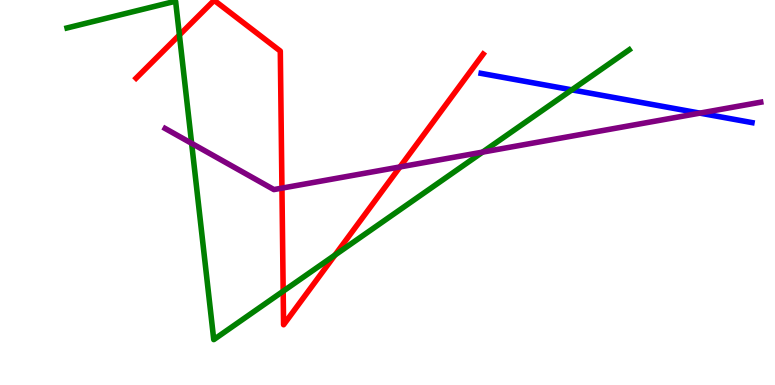[{'lines': ['blue', 'red'], 'intersections': []}, {'lines': ['green', 'red'], 'intersections': [{'x': 2.31, 'y': 9.09}, {'x': 3.65, 'y': 2.44}, {'x': 4.32, 'y': 3.38}]}, {'lines': ['purple', 'red'], 'intersections': [{'x': 3.64, 'y': 5.11}, {'x': 5.16, 'y': 5.66}]}, {'lines': ['blue', 'green'], 'intersections': [{'x': 7.38, 'y': 7.67}]}, {'lines': ['blue', 'purple'], 'intersections': [{'x': 9.03, 'y': 7.06}]}, {'lines': ['green', 'purple'], 'intersections': [{'x': 2.47, 'y': 6.28}, {'x': 6.23, 'y': 6.05}]}]